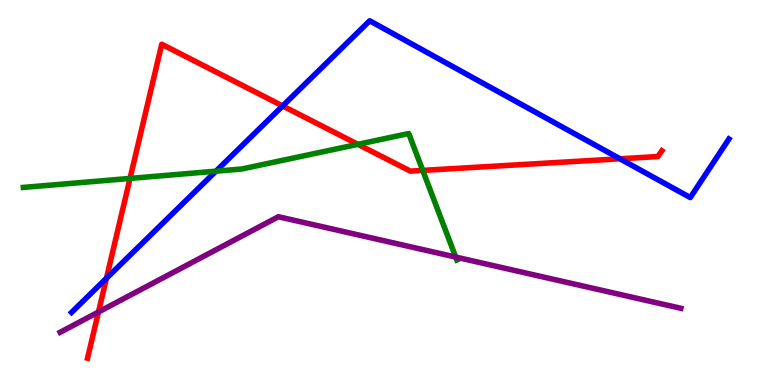[{'lines': ['blue', 'red'], 'intersections': [{'x': 1.37, 'y': 2.77}, {'x': 3.65, 'y': 7.25}, {'x': 8.0, 'y': 5.88}]}, {'lines': ['green', 'red'], 'intersections': [{'x': 1.68, 'y': 5.37}, {'x': 4.62, 'y': 6.25}, {'x': 5.45, 'y': 5.57}]}, {'lines': ['purple', 'red'], 'intersections': [{'x': 1.27, 'y': 1.9}]}, {'lines': ['blue', 'green'], 'intersections': [{'x': 2.79, 'y': 5.55}]}, {'lines': ['blue', 'purple'], 'intersections': []}, {'lines': ['green', 'purple'], 'intersections': [{'x': 5.88, 'y': 3.32}]}]